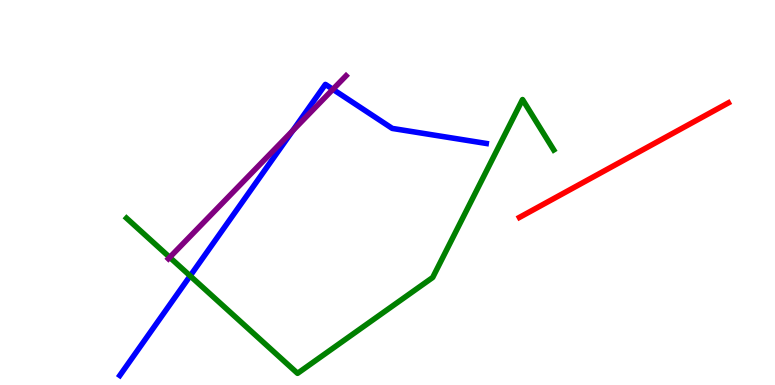[{'lines': ['blue', 'red'], 'intersections': []}, {'lines': ['green', 'red'], 'intersections': []}, {'lines': ['purple', 'red'], 'intersections': []}, {'lines': ['blue', 'green'], 'intersections': [{'x': 2.45, 'y': 2.83}]}, {'lines': ['blue', 'purple'], 'intersections': [{'x': 3.78, 'y': 6.6}, {'x': 4.3, 'y': 7.68}]}, {'lines': ['green', 'purple'], 'intersections': [{'x': 2.19, 'y': 3.32}]}]